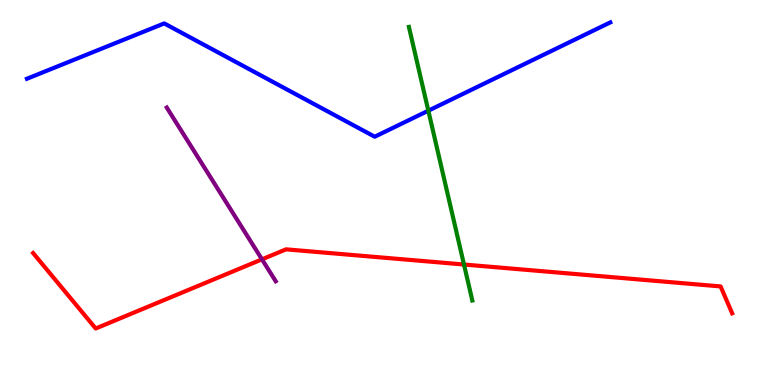[{'lines': ['blue', 'red'], 'intersections': []}, {'lines': ['green', 'red'], 'intersections': [{'x': 5.99, 'y': 3.13}]}, {'lines': ['purple', 'red'], 'intersections': [{'x': 3.38, 'y': 3.26}]}, {'lines': ['blue', 'green'], 'intersections': [{'x': 5.53, 'y': 7.12}]}, {'lines': ['blue', 'purple'], 'intersections': []}, {'lines': ['green', 'purple'], 'intersections': []}]